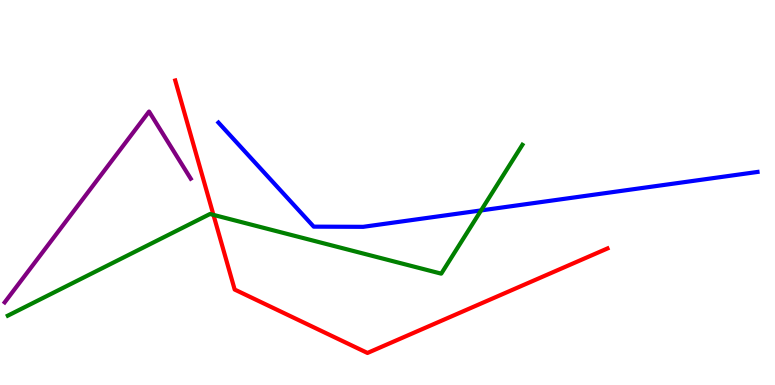[{'lines': ['blue', 'red'], 'intersections': []}, {'lines': ['green', 'red'], 'intersections': [{'x': 2.75, 'y': 4.42}]}, {'lines': ['purple', 'red'], 'intersections': []}, {'lines': ['blue', 'green'], 'intersections': [{'x': 6.21, 'y': 4.53}]}, {'lines': ['blue', 'purple'], 'intersections': []}, {'lines': ['green', 'purple'], 'intersections': []}]